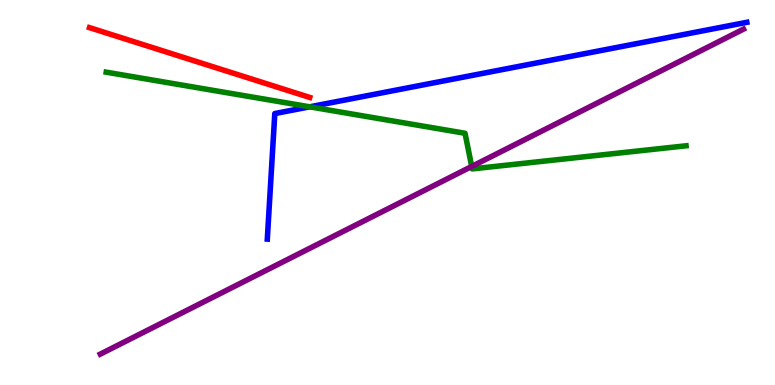[{'lines': ['blue', 'red'], 'intersections': []}, {'lines': ['green', 'red'], 'intersections': []}, {'lines': ['purple', 'red'], 'intersections': []}, {'lines': ['blue', 'green'], 'intersections': [{'x': 4.0, 'y': 7.23}]}, {'lines': ['blue', 'purple'], 'intersections': []}, {'lines': ['green', 'purple'], 'intersections': [{'x': 6.09, 'y': 5.68}]}]